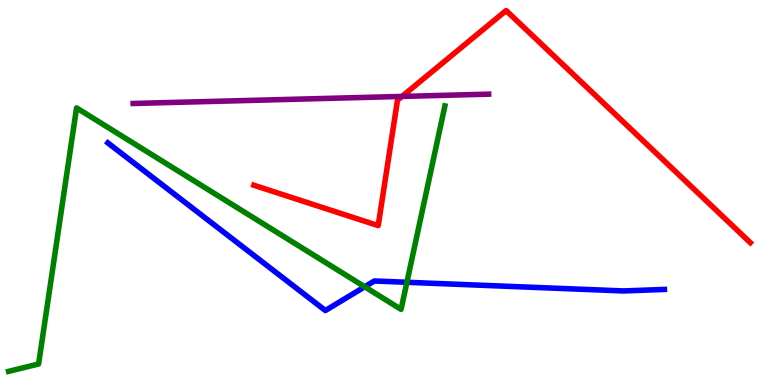[{'lines': ['blue', 'red'], 'intersections': []}, {'lines': ['green', 'red'], 'intersections': []}, {'lines': ['purple', 'red'], 'intersections': [{'x': 5.19, 'y': 7.5}]}, {'lines': ['blue', 'green'], 'intersections': [{'x': 4.71, 'y': 2.55}, {'x': 5.25, 'y': 2.67}]}, {'lines': ['blue', 'purple'], 'intersections': []}, {'lines': ['green', 'purple'], 'intersections': []}]